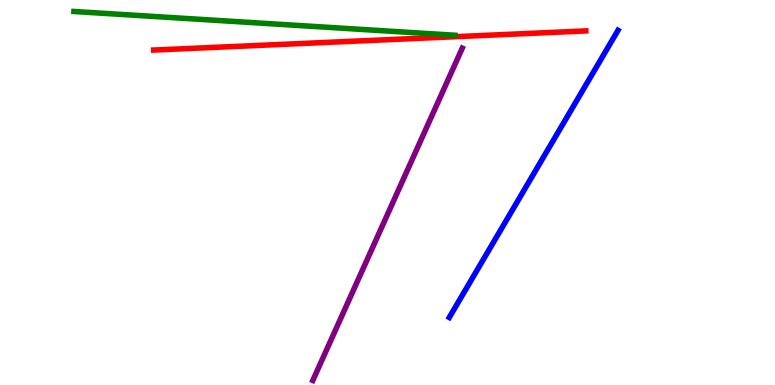[{'lines': ['blue', 'red'], 'intersections': []}, {'lines': ['green', 'red'], 'intersections': []}, {'lines': ['purple', 'red'], 'intersections': []}, {'lines': ['blue', 'green'], 'intersections': []}, {'lines': ['blue', 'purple'], 'intersections': []}, {'lines': ['green', 'purple'], 'intersections': []}]